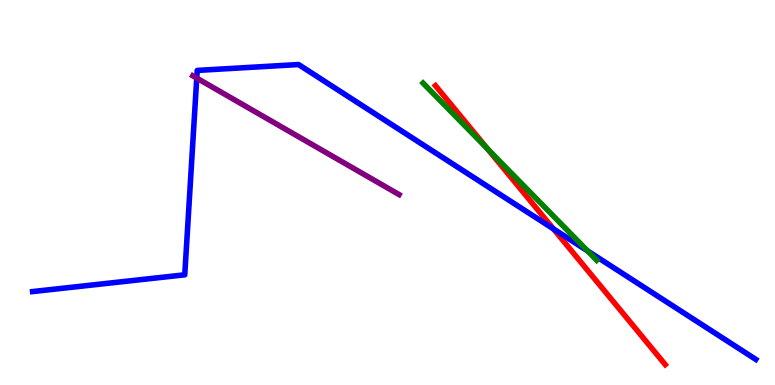[{'lines': ['blue', 'red'], 'intersections': [{'x': 7.14, 'y': 4.05}]}, {'lines': ['green', 'red'], 'intersections': [{'x': 6.29, 'y': 6.13}]}, {'lines': ['purple', 'red'], 'intersections': []}, {'lines': ['blue', 'green'], 'intersections': [{'x': 7.58, 'y': 3.48}]}, {'lines': ['blue', 'purple'], 'intersections': [{'x': 2.54, 'y': 7.97}]}, {'lines': ['green', 'purple'], 'intersections': []}]